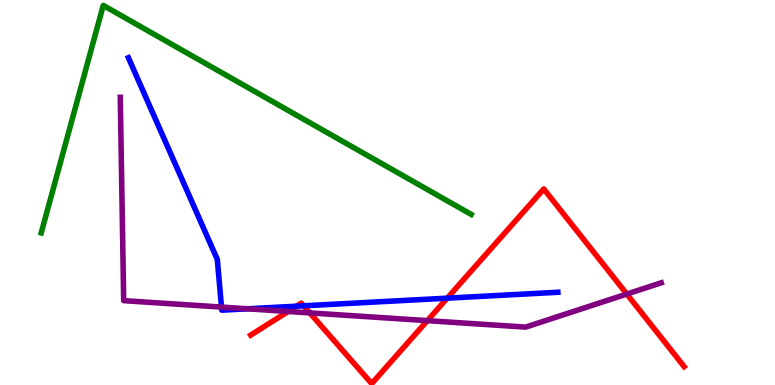[{'lines': ['blue', 'red'], 'intersections': [{'x': 3.83, 'y': 2.05}, {'x': 3.92, 'y': 2.06}, {'x': 5.77, 'y': 2.26}]}, {'lines': ['green', 'red'], 'intersections': []}, {'lines': ['purple', 'red'], 'intersections': [{'x': 3.72, 'y': 1.91}, {'x': 4.0, 'y': 1.87}, {'x': 5.51, 'y': 1.67}, {'x': 8.09, 'y': 2.36}]}, {'lines': ['blue', 'green'], 'intersections': []}, {'lines': ['blue', 'purple'], 'intersections': [{'x': 2.86, 'y': 2.02}, {'x': 3.19, 'y': 1.98}]}, {'lines': ['green', 'purple'], 'intersections': []}]